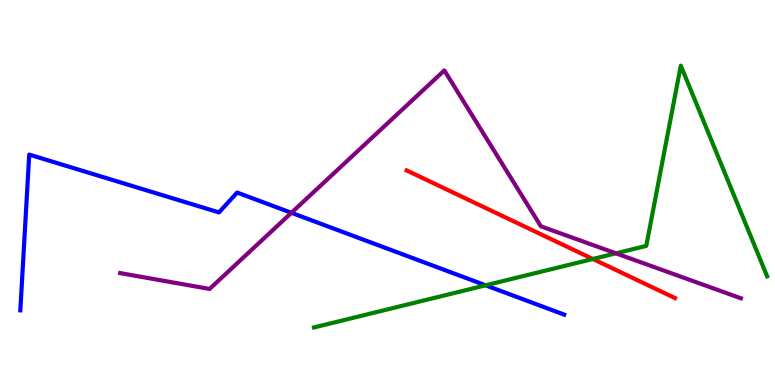[{'lines': ['blue', 'red'], 'intersections': []}, {'lines': ['green', 'red'], 'intersections': [{'x': 7.65, 'y': 3.27}]}, {'lines': ['purple', 'red'], 'intersections': []}, {'lines': ['blue', 'green'], 'intersections': [{'x': 6.27, 'y': 2.59}]}, {'lines': ['blue', 'purple'], 'intersections': [{'x': 3.76, 'y': 4.47}]}, {'lines': ['green', 'purple'], 'intersections': [{'x': 7.95, 'y': 3.42}]}]